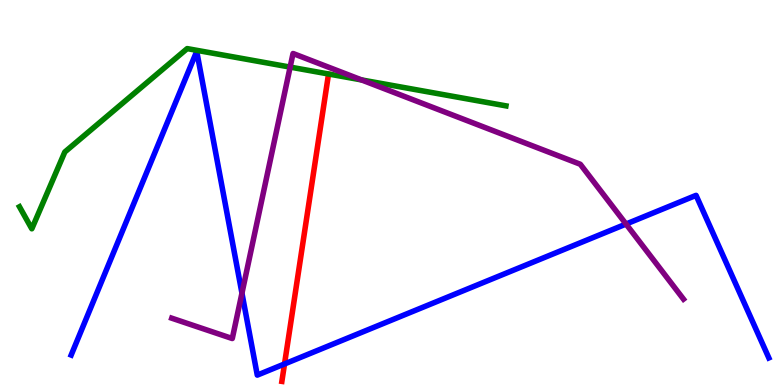[{'lines': ['blue', 'red'], 'intersections': [{'x': 3.67, 'y': 0.547}]}, {'lines': ['green', 'red'], 'intersections': []}, {'lines': ['purple', 'red'], 'intersections': []}, {'lines': ['blue', 'green'], 'intersections': []}, {'lines': ['blue', 'purple'], 'intersections': [{'x': 3.12, 'y': 2.39}, {'x': 8.08, 'y': 4.18}]}, {'lines': ['green', 'purple'], 'intersections': [{'x': 3.74, 'y': 8.26}, {'x': 4.67, 'y': 7.92}]}]